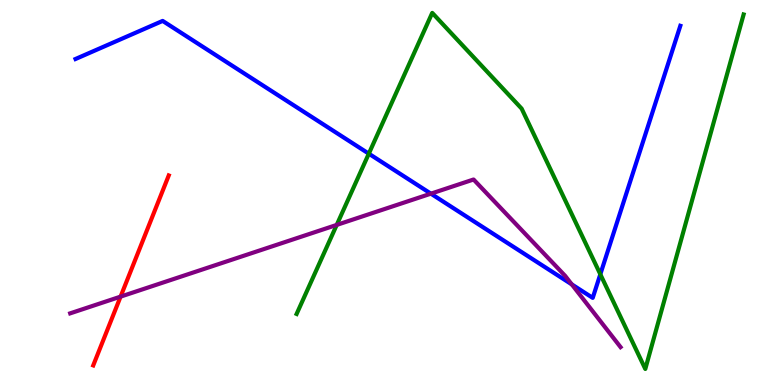[{'lines': ['blue', 'red'], 'intersections': []}, {'lines': ['green', 'red'], 'intersections': []}, {'lines': ['purple', 'red'], 'intersections': [{'x': 1.56, 'y': 2.3}]}, {'lines': ['blue', 'green'], 'intersections': [{'x': 4.76, 'y': 6.01}, {'x': 7.75, 'y': 2.88}]}, {'lines': ['blue', 'purple'], 'intersections': [{'x': 5.56, 'y': 4.97}, {'x': 7.38, 'y': 2.61}]}, {'lines': ['green', 'purple'], 'intersections': [{'x': 4.34, 'y': 4.16}]}]